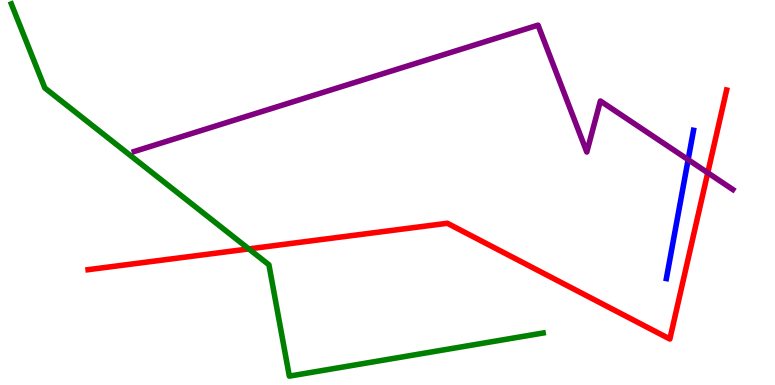[{'lines': ['blue', 'red'], 'intersections': []}, {'lines': ['green', 'red'], 'intersections': [{'x': 3.21, 'y': 3.53}]}, {'lines': ['purple', 'red'], 'intersections': [{'x': 9.13, 'y': 5.51}]}, {'lines': ['blue', 'green'], 'intersections': []}, {'lines': ['blue', 'purple'], 'intersections': [{'x': 8.88, 'y': 5.85}]}, {'lines': ['green', 'purple'], 'intersections': []}]